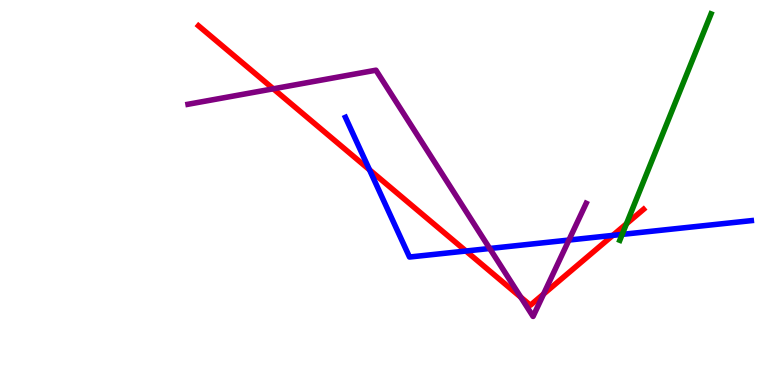[{'lines': ['blue', 'red'], 'intersections': [{'x': 4.77, 'y': 5.59}, {'x': 6.01, 'y': 3.48}, {'x': 7.91, 'y': 3.89}]}, {'lines': ['green', 'red'], 'intersections': [{'x': 8.08, 'y': 4.19}]}, {'lines': ['purple', 'red'], 'intersections': [{'x': 3.53, 'y': 7.69}, {'x': 6.72, 'y': 2.28}, {'x': 7.01, 'y': 2.36}]}, {'lines': ['blue', 'green'], 'intersections': [{'x': 8.03, 'y': 3.91}]}, {'lines': ['blue', 'purple'], 'intersections': [{'x': 6.32, 'y': 3.55}, {'x': 7.34, 'y': 3.76}]}, {'lines': ['green', 'purple'], 'intersections': []}]